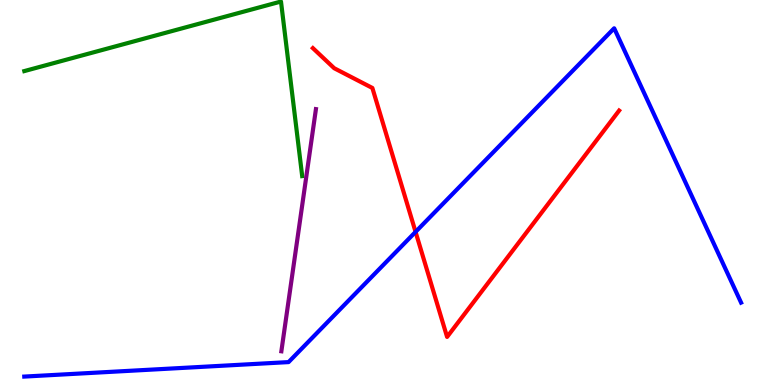[{'lines': ['blue', 'red'], 'intersections': [{'x': 5.36, 'y': 3.98}]}, {'lines': ['green', 'red'], 'intersections': []}, {'lines': ['purple', 'red'], 'intersections': []}, {'lines': ['blue', 'green'], 'intersections': []}, {'lines': ['blue', 'purple'], 'intersections': []}, {'lines': ['green', 'purple'], 'intersections': []}]